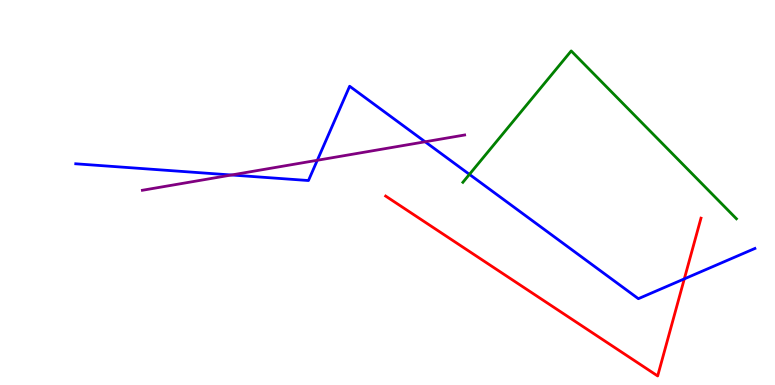[{'lines': ['blue', 'red'], 'intersections': [{'x': 8.83, 'y': 2.76}]}, {'lines': ['green', 'red'], 'intersections': []}, {'lines': ['purple', 'red'], 'intersections': []}, {'lines': ['blue', 'green'], 'intersections': [{'x': 6.06, 'y': 5.47}]}, {'lines': ['blue', 'purple'], 'intersections': [{'x': 2.99, 'y': 5.45}, {'x': 4.09, 'y': 5.84}, {'x': 5.49, 'y': 6.32}]}, {'lines': ['green', 'purple'], 'intersections': []}]